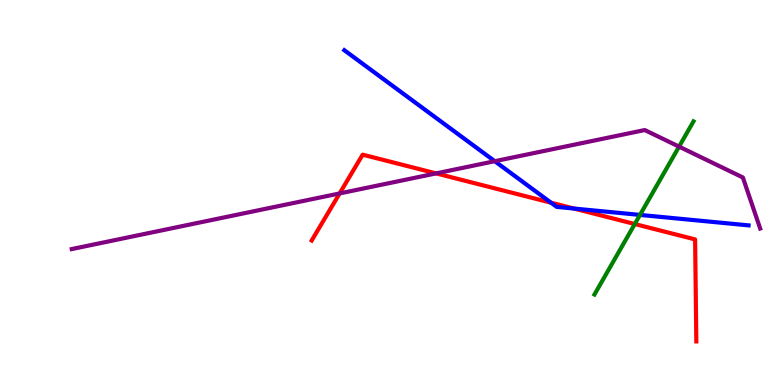[{'lines': ['blue', 'red'], 'intersections': [{'x': 7.11, 'y': 4.74}, {'x': 7.41, 'y': 4.58}]}, {'lines': ['green', 'red'], 'intersections': [{'x': 8.19, 'y': 4.18}]}, {'lines': ['purple', 'red'], 'intersections': [{'x': 4.38, 'y': 4.98}, {'x': 5.63, 'y': 5.5}]}, {'lines': ['blue', 'green'], 'intersections': [{'x': 8.26, 'y': 4.42}]}, {'lines': ['blue', 'purple'], 'intersections': [{'x': 6.38, 'y': 5.81}]}, {'lines': ['green', 'purple'], 'intersections': [{'x': 8.76, 'y': 6.19}]}]